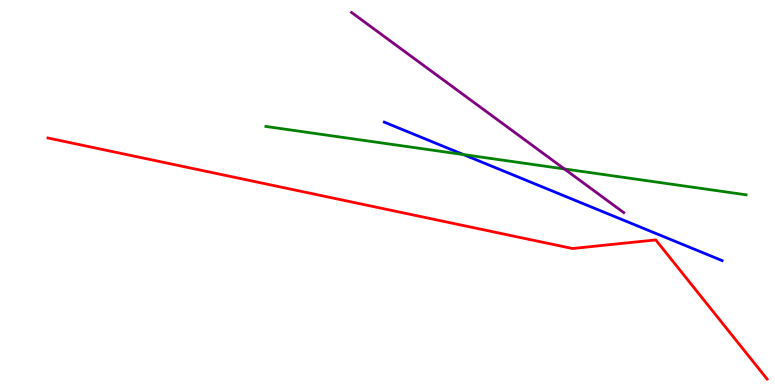[{'lines': ['blue', 'red'], 'intersections': []}, {'lines': ['green', 'red'], 'intersections': []}, {'lines': ['purple', 'red'], 'intersections': []}, {'lines': ['blue', 'green'], 'intersections': [{'x': 5.98, 'y': 5.99}]}, {'lines': ['blue', 'purple'], 'intersections': []}, {'lines': ['green', 'purple'], 'intersections': [{'x': 7.28, 'y': 5.61}]}]